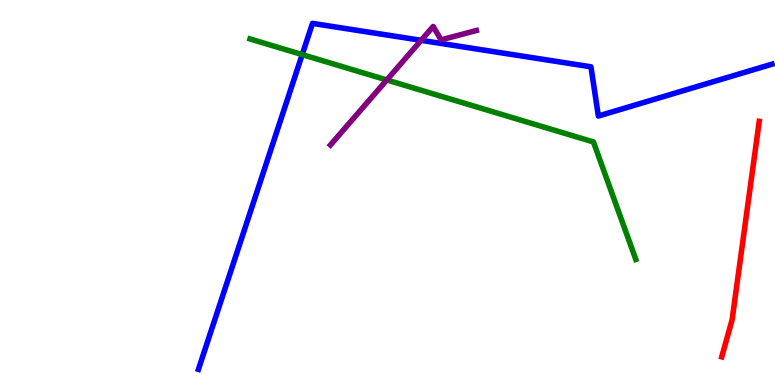[{'lines': ['blue', 'red'], 'intersections': []}, {'lines': ['green', 'red'], 'intersections': []}, {'lines': ['purple', 'red'], 'intersections': []}, {'lines': ['blue', 'green'], 'intersections': [{'x': 3.9, 'y': 8.58}]}, {'lines': ['blue', 'purple'], 'intersections': [{'x': 5.43, 'y': 8.95}]}, {'lines': ['green', 'purple'], 'intersections': [{'x': 4.99, 'y': 7.92}]}]